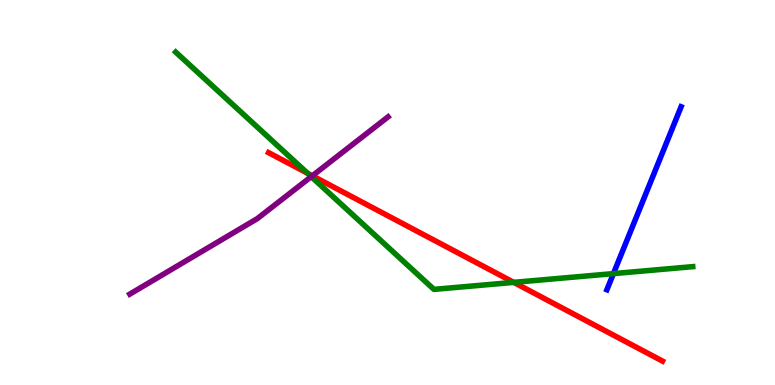[{'lines': ['blue', 'red'], 'intersections': []}, {'lines': ['green', 'red'], 'intersections': [{'x': 3.97, 'y': 5.5}, {'x': 6.63, 'y': 2.67}]}, {'lines': ['purple', 'red'], 'intersections': [{'x': 4.03, 'y': 5.43}]}, {'lines': ['blue', 'green'], 'intersections': [{'x': 7.92, 'y': 2.89}]}, {'lines': ['blue', 'purple'], 'intersections': []}, {'lines': ['green', 'purple'], 'intersections': [{'x': 4.02, 'y': 5.41}]}]